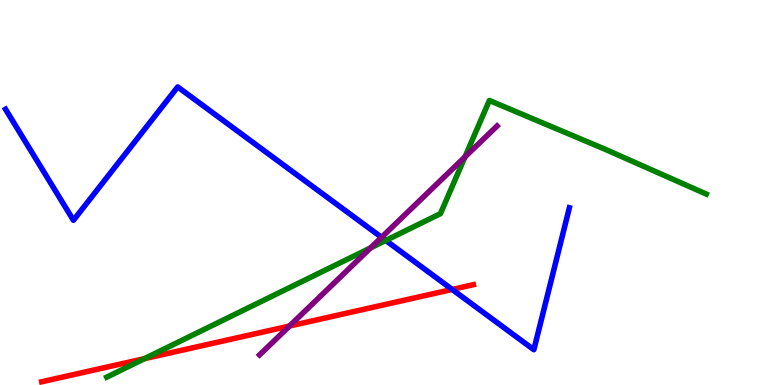[{'lines': ['blue', 'red'], 'intersections': [{'x': 5.83, 'y': 2.48}]}, {'lines': ['green', 'red'], 'intersections': [{'x': 1.87, 'y': 0.685}]}, {'lines': ['purple', 'red'], 'intersections': [{'x': 3.74, 'y': 1.53}]}, {'lines': ['blue', 'green'], 'intersections': [{'x': 4.98, 'y': 3.75}]}, {'lines': ['blue', 'purple'], 'intersections': [{'x': 4.92, 'y': 3.84}]}, {'lines': ['green', 'purple'], 'intersections': [{'x': 4.78, 'y': 3.56}, {'x': 6.0, 'y': 5.92}]}]